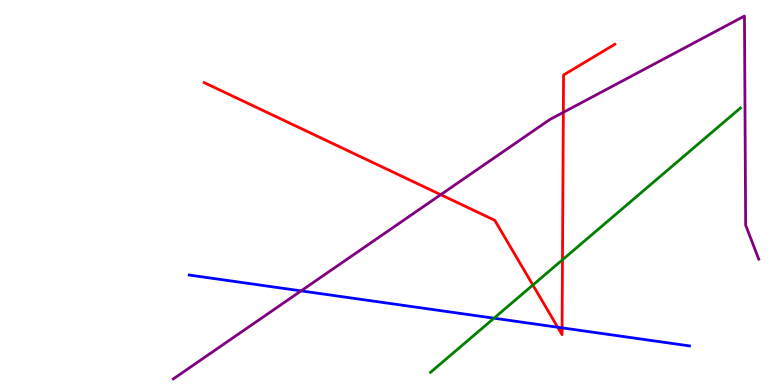[{'lines': ['blue', 'red'], 'intersections': [{'x': 7.2, 'y': 1.5}, {'x': 7.25, 'y': 1.48}]}, {'lines': ['green', 'red'], 'intersections': [{'x': 6.88, 'y': 2.6}, {'x': 7.26, 'y': 3.25}]}, {'lines': ['purple', 'red'], 'intersections': [{'x': 5.69, 'y': 4.94}, {'x': 7.27, 'y': 7.08}]}, {'lines': ['blue', 'green'], 'intersections': [{'x': 6.37, 'y': 1.73}]}, {'lines': ['blue', 'purple'], 'intersections': [{'x': 3.89, 'y': 2.44}]}, {'lines': ['green', 'purple'], 'intersections': []}]